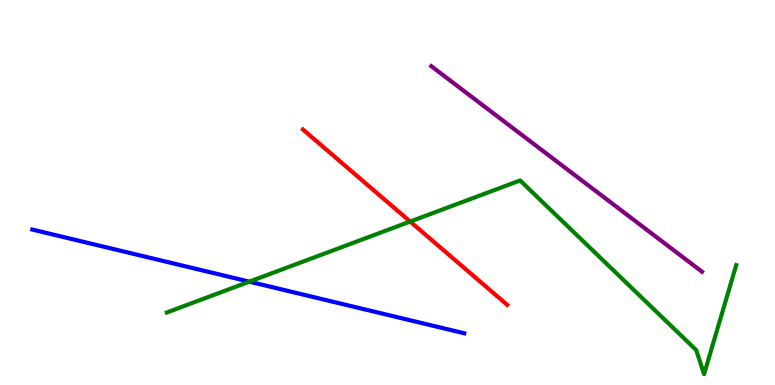[{'lines': ['blue', 'red'], 'intersections': []}, {'lines': ['green', 'red'], 'intersections': [{'x': 5.29, 'y': 4.25}]}, {'lines': ['purple', 'red'], 'intersections': []}, {'lines': ['blue', 'green'], 'intersections': [{'x': 3.22, 'y': 2.68}]}, {'lines': ['blue', 'purple'], 'intersections': []}, {'lines': ['green', 'purple'], 'intersections': []}]